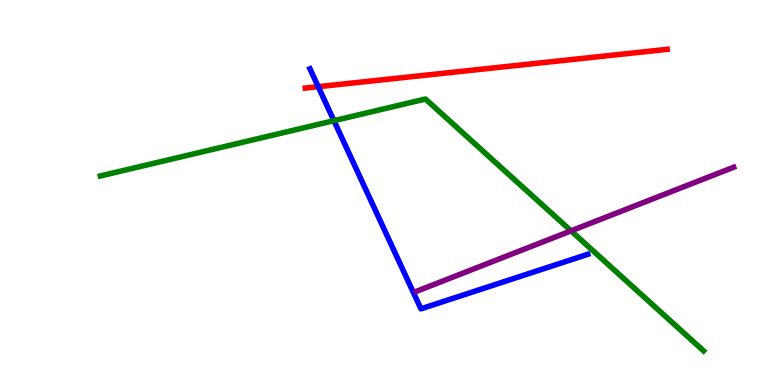[{'lines': ['blue', 'red'], 'intersections': [{'x': 4.11, 'y': 7.75}]}, {'lines': ['green', 'red'], 'intersections': []}, {'lines': ['purple', 'red'], 'intersections': []}, {'lines': ['blue', 'green'], 'intersections': [{'x': 4.31, 'y': 6.87}]}, {'lines': ['blue', 'purple'], 'intersections': []}, {'lines': ['green', 'purple'], 'intersections': [{'x': 7.37, 'y': 4.0}]}]